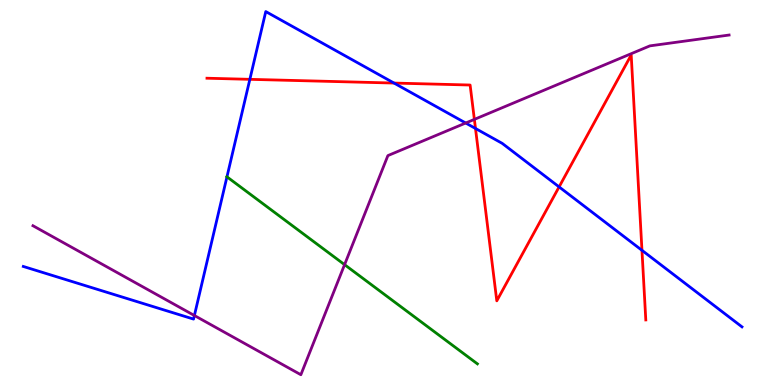[{'lines': ['blue', 'red'], 'intersections': [{'x': 3.22, 'y': 7.94}, {'x': 5.08, 'y': 7.84}, {'x': 6.14, 'y': 6.66}, {'x': 7.21, 'y': 5.15}, {'x': 8.28, 'y': 3.5}]}, {'lines': ['green', 'red'], 'intersections': []}, {'lines': ['purple', 'red'], 'intersections': [{'x': 6.12, 'y': 6.9}]}, {'lines': ['blue', 'green'], 'intersections': [{'x': 2.93, 'y': 5.41}]}, {'lines': ['blue', 'purple'], 'intersections': [{'x': 2.51, 'y': 1.8}, {'x': 6.01, 'y': 6.8}]}, {'lines': ['green', 'purple'], 'intersections': [{'x': 4.45, 'y': 3.13}]}]